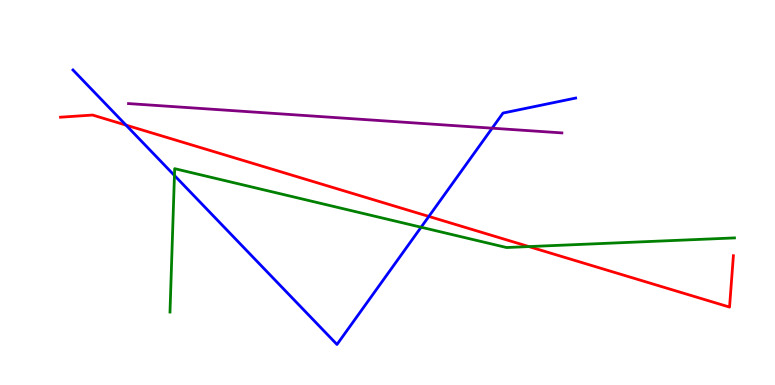[{'lines': ['blue', 'red'], 'intersections': [{'x': 1.63, 'y': 6.75}, {'x': 5.53, 'y': 4.38}]}, {'lines': ['green', 'red'], 'intersections': [{'x': 6.82, 'y': 3.6}]}, {'lines': ['purple', 'red'], 'intersections': []}, {'lines': ['blue', 'green'], 'intersections': [{'x': 2.25, 'y': 5.44}, {'x': 5.43, 'y': 4.1}]}, {'lines': ['blue', 'purple'], 'intersections': [{'x': 6.35, 'y': 6.67}]}, {'lines': ['green', 'purple'], 'intersections': []}]